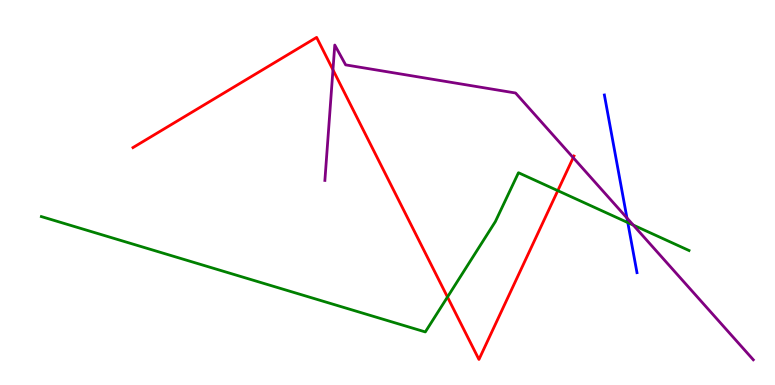[{'lines': ['blue', 'red'], 'intersections': []}, {'lines': ['green', 'red'], 'intersections': [{'x': 5.77, 'y': 2.29}, {'x': 7.2, 'y': 5.05}]}, {'lines': ['purple', 'red'], 'intersections': [{'x': 4.3, 'y': 8.19}, {'x': 7.4, 'y': 5.9}]}, {'lines': ['blue', 'green'], 'intersections': [{'x': 8.1, 'y': 4.22}]}, {'lines': ['blue', 'purple'], 'intersections': [{'x': 8.09, 'y': 4.34}]}, {'lines': ['green', 'purple'], 'intersections': [{'x': 8.17, 'y': 4.15}]}]